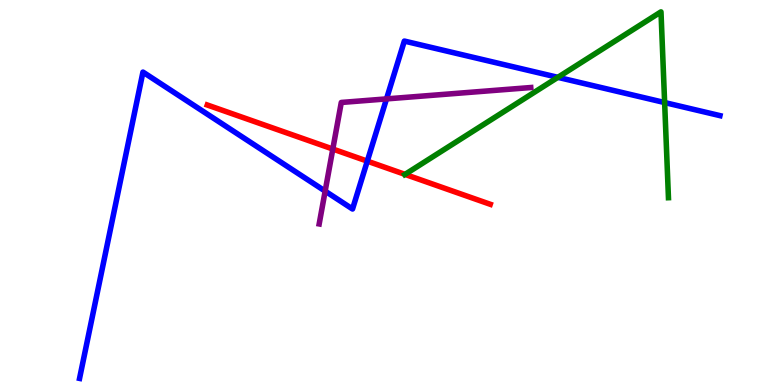[{'lines': ['blue', 'red'], 'intersections': [{'x': 4.74, 'y': 5.81}]}, {'lines': ['green', 'red'], 'intersections': [{'x': 5.23, 'y': 5.47}]}, {'lines': ['purple', 'red'], 'intersections': [{'x': 4.29, 'y': 6.13}]}, {'lines': ['blue', 'green'], 'intersections': [{'x': 7.2, 'y': 7.99}, {'x': 8.58, 'y': 7.34}]}, {'lines': ['blue', 'purple'], 'intersections': [{'x': 4.2, 'y': 5.04}, {'x': 4.99, 'y': 7.43}]}, {'lines': ['green', 'purple'], 'intersections': []}]